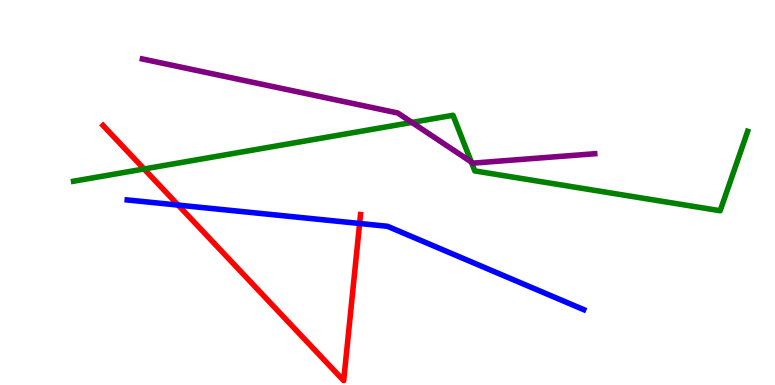[{'lines': ['blue', 'red'], 'intersections': [{'x': 2.3, 'y': 4.67}, {'x': 4.64, 'y': 4.2}]}, {'lines': ['green', 'red'], 'intersections': [{'x': 1.86, 'y': 5.61}]}, {'lines': ['purple', 'red'], 'intersections': []}, {'lines': ['blue', 'green'], 'intersections': []}, {'lines': ['blue', 'purple'], 'intersections': []}, {'lines': ['green', 'purple'], 'intersections': [{'x': 5.32, 'y': 6.82}, {'x': 6.08, 'y': 5.79}]}]